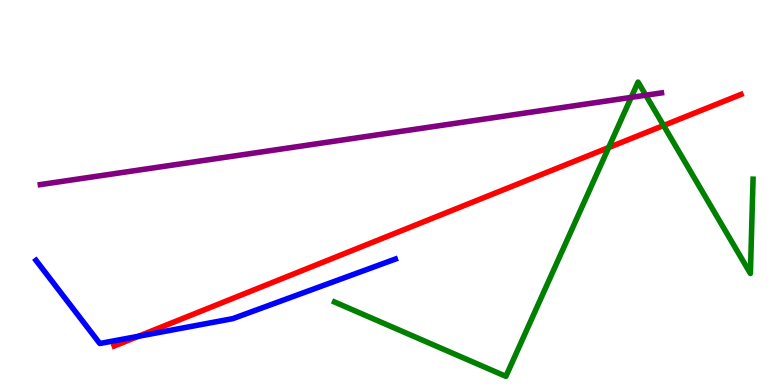[{'lines': ['blue', 'red'], 'intersections': [{'x': 1.79, 'y': 1.27}]}, {'lines': ['green', 'red'], 'intersections': [{'x': 7.85, 'y': 6.17}, {'x': 8.56, 'y': 6.74}]}, {'lines': ['purple', 'red'], 'intersections': []}, {'lines': ['blue', 'green'], 'intersections': []}, {'lines': ['blue', 'purple'], 'intersections': []}, {'lines': ['green', 'purple'], 'intersections': [{'x': 8.14, 'y': 7.47}, {'x': 8.33, 'y': 7.53}]}]